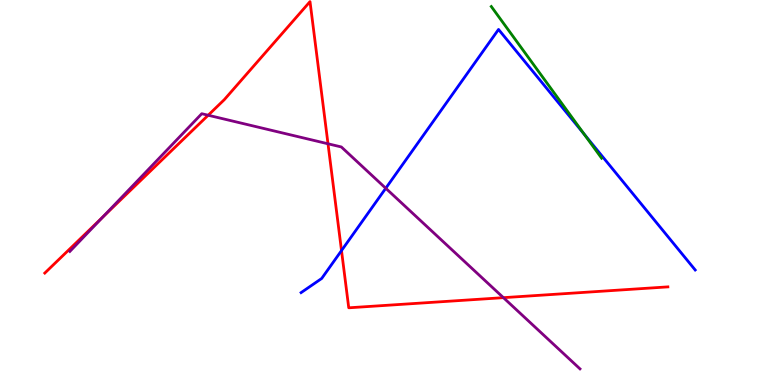[{'lines': ['blue', 'red'], 'intersections': [{'x': 4.41, 'y': 3.49}]}, {'lines': ['green', 'red'], 'intersections': []}, {'lines': ['purple', 'red'], 'intersections': [{'x': 1.33, 'y': 4.36}, {'x': 2.69, 'y': 7.01}, {'x': 4.23, 'y': 6.27}, {'x': 6.5, 'y': 2.27}]}, {'lines': ['blue', 'green'], 'intersections': [{'x': 7.54, 'y': 6.52}]}, {'lines': ['blue', 'purple'], 'intersections': [{'x': 4.98, 'y': 5.11}]}, {'lines': ['green', 'purple'], 'intersections': []}]